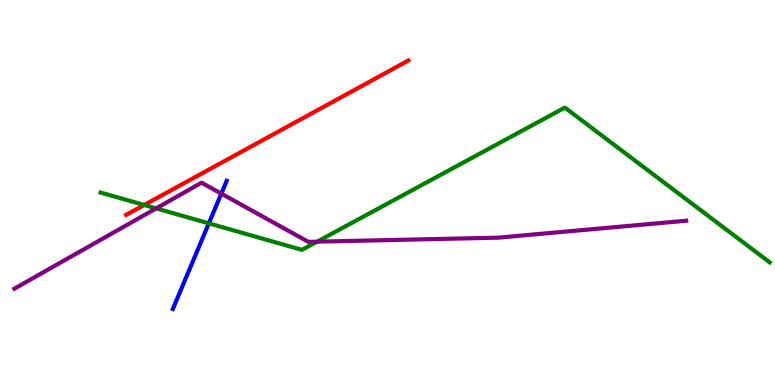[{'lines': ['blue', 'red'], 'intersections': []}, {'lines': ['green', 'red'], 'intersections': [{'x': 1.86, 'y': 4.68}]}, {'lines': ['purple', 'red'], 'intersections': []}, {'lines': ['blue', 'green'], 'intersections': [{'x': 2.69, 'y': 4.2}]}, {'lines': ['blue', 'purple'], 'intersections': [{'x': 2.86, 'y': 4.97}]}, {'lines': ['green', 'purple'], 'intersections': [{'x': 2.02, 'y': 4.59}, {'x': 4.09, 'y': 3.72}]}]